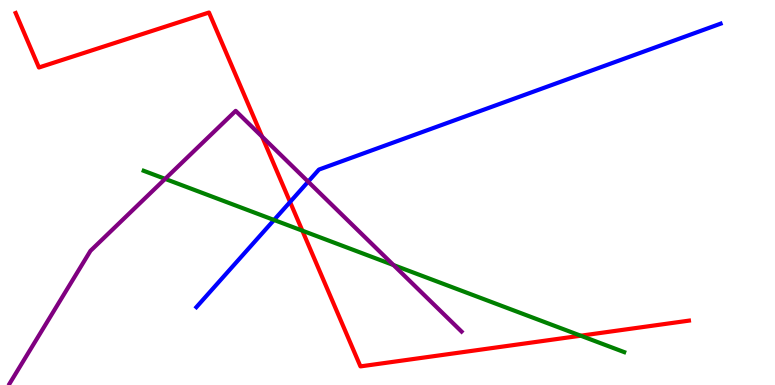[{'lines': ['blue', 'red'], 'intersections': [{'x': 3.74, 'y': 4.75}]}, {'lines': ['green', 'red'], 'intersections': [{'x': 3.9, 'y': 4.01}, {'x': 7.49, 'y': 1.28}]}, {'lines': ['purple', 'red'], 'intersections': [{'x': 3.38, 'y': 6.45}]}, {'lines': ['blue', 'green'], 'intersections': [{'x': 3.54, 'y': 4.29}]}, {'lines': ['blue', 'purple'], 'intersections': [{'x': 3.98, 'y': 5.28}]}, {'lines': ['green', 'purple'], 'intersections': [{'x': 2.13, 'y': 5.35}, {'x': 5.08, 'y': 3.12}]}]